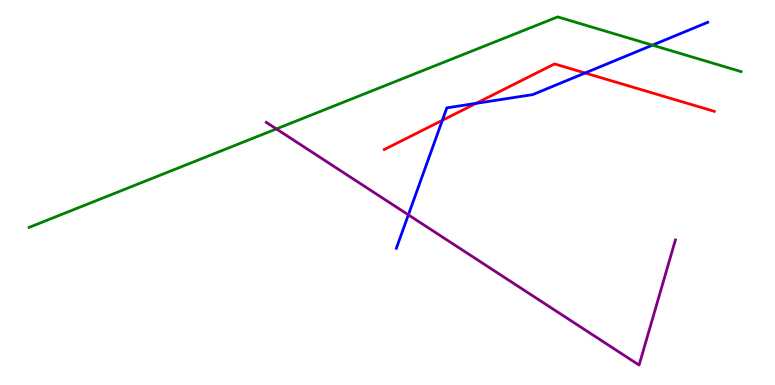[{'lines': ['blue', 'red'], 'intersections': [{'x': 5.71, 'y': 6.87}, {'x': 6.14, 'y': 7.32}, {'x': 7.55, 'y': 8.1}]}, {'lines': ['green', 'red'], 'intersections': []}, {'lines': ['purple', 'red'], 'intersections': []}, {'lines': ['blue', 'green'], 'intersections': [{'x': 8.42, 'y': 8.83}]}, {'lines': ['blue', 'purple'], 'intersections': [{'x': 5.27, 'y': 4.42}]}, {'lines': ['green', 'purple'], 'intersections': [{'x': 3.57, 'y': 6.65}]}]